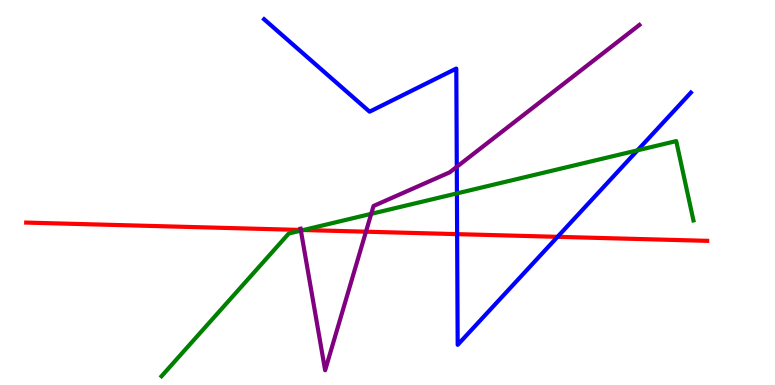[{'lines': ['blue', 'red'], 'intersections': [{'x': 5.9, 'y': 3.92}, {'x': 7.19, 'y': 3.85}]}, {'lines': ['green', 'red'], 'intersections': [{'x': 3.92, 'y': 4.03}]}, {'lines': ['purple', 'red'], 'intersections': [{'x': 3.88, 'y': 4.03}, {'x': 4.72, 'y': 3.98}]}, {'lines': ['blue', 'green'], 'intersections': [{'x': 5.9, 'y': 4.98}, {'x': 8.23, 'y': 6.1}]}, {'lines': ['blue', 'purple'], 'intersections': [{'x': 5.89, 'y': 5.67}]}, {'lines': ['green', 'purple'], 'intersections': [{'x': 3.88, 'y': 4.01}, {'x': 4.79, 'y': 4.45}]}]